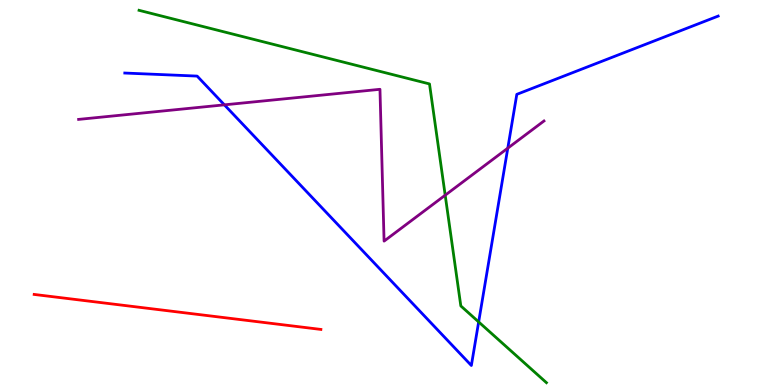[{'lines': ['blue', 'red'], 'intersections': []}, {'lines': ['green', 'red'], 'intersections': []}, {'lines': ['purple', 'red'], 'intersections': []}, {'lines': ['blue', 'green'], 'intersections': [{'x': 6.18, 'y': 1.64}]}, {'lines': ['blue', 'purple'], 'intersections': [{'x': 2.9, 'y': 7.28}, {'x': 6.55, 'y': 6.15}]}, {'lines': ['green', 'purple'], 'intersections': [{'x': 5.74, 'y': 4.93}]}]